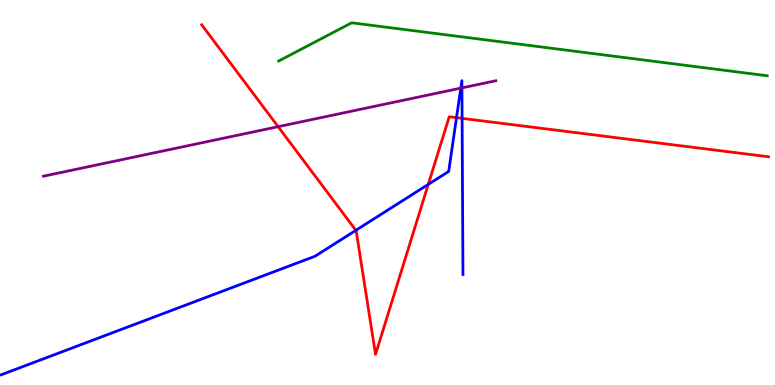[{'lines': ['blue', 'red'], 'intersections': [{'x': 4.59, 'y': 4.02}, {'x': 5.53, 'y': 5.21}, {'x': 5.89, 'y': 6.94}, {'x': 5.96, 'y': 6.93}]}, {'lines': ['green', 'red'], 'intersections': []}, {'lines': ['purple', 'red'], 'intersections': [{'x': 3.59, 'y': 6.71}]}, {'lines': ['blue', 'green'], 'intersections': []}, {'lines': ['blue', 'purple'], 'intersections': [{'x': 5.95, 'y': 7.71}, {'x': 5.96, 'y': 7.72}]}, {'lines': ['green', 'purple'], 'intersections': []}]